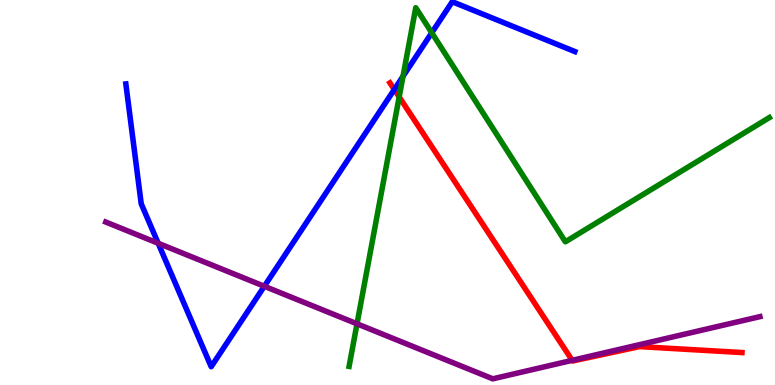[{'lines': ['blue', 'red'], 'intersections': [{'x': 5.09, 'y': 7.67}]}, {'lines': ['green', 'red'], 'intersections': [{'x': 5.15, 'y': 7.48}]}, {'lines': ['purple', 'red'], 'intersections': [{'x': 7.38, 'y': 0.64}]}, {'lines': ['blue', 'green'], 'intersections': [{'x': 5.2, 'y': 8.02}, {'x': 5.57, 'y': 9.15}]}, {'lines': ['blue', 'purple'], 'intersections': [{'x': 2.04, 'y': 3.68}, {'x': 3.41, 'y': 2.56}]}, {'lines': ['green', 'purple'], 'intersections': [{'x': 4.61, 'y': 1.59}]}]